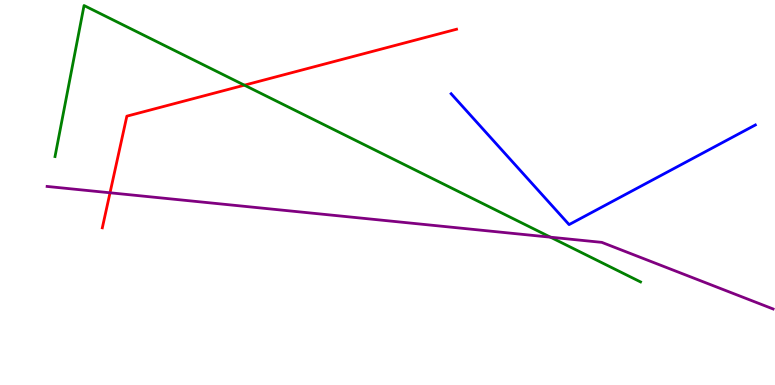[{'lines': ['blue', 'red'], 'intersections': []}, {'lines': ['green', 'red'], 'intersections': [{'x': 3.15, 'y': 7.79}]}, {'lines': ['purple', 'red'], 'intersections': [{'x': 1.42, 'y': 4.99}]}, {'lines': ['blue', 'green'], 'intersections': []}, {'lines': ['blue', 'purple'], 'intersections': []}, {'lines': ['green', 'purple'], 'intersections': [{'x': 7.1, 'y': 3.84}]}]